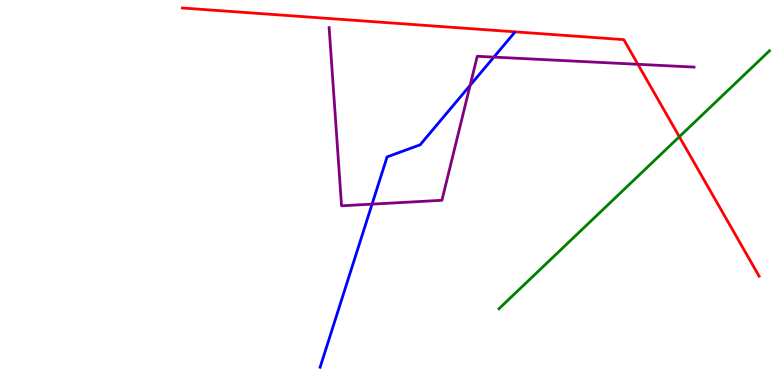[{'lines': ['blue', 'red'], 'intersections': []}, {'lines': ['green', 'red'], 'intersections': [{'x': 8.77, 'y': 6.45}]}, {'lines': ['purple', 'red'], 'intersections': [{'x': 8.23, 'y': 8.33}]}, {'lines': ['blue', 'green'], 'intersections': []}, {'lines': ['blue', 'purple'], 'intersections': [{'x': 4.8, 'y': 4.7}, {'x': 6.07, 'y': 7.78}, {'x': 6.37, 'y': 8.52}]}, {'lines': ['green', 'purple'], 'intersections': []}]